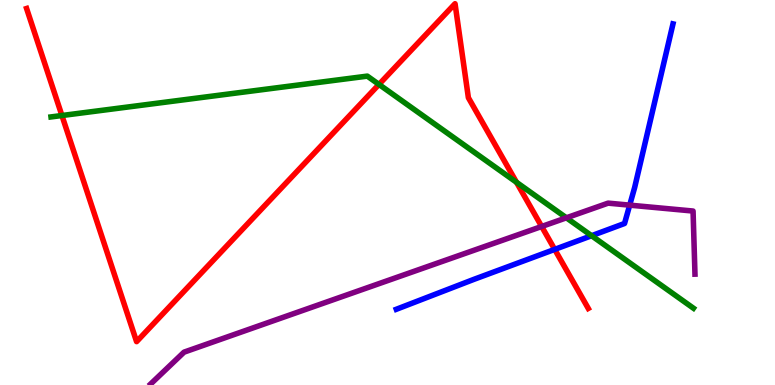[{'lines': ['blue', 'red'], 'intersections': [{'x': 7.16, 'y': 3.52}]}, {'lines': ['green', 'red'], 'intersections': [{'x': 0.799, 'y': 7.0}, {'x': 4.89, 'y': 7.81}, {'x': 6.66, 'y': 5.26}]}, {'lines': ['purple', 'red'], 'intersections': [{'x': 6.99, 'y': 4.12}]}, {'lines': ['blue', 'green'], 'intersections': [{'x': 7.63, 'y': 3.88}]}, {'lines': ['blue', 'purple'], 'intersections': [{'x': 8.13, 'y': 4.67}]}, {'lines': ['green', 'purple'], 'intersections': [{'x': 7.31, 'y': 4.34}]}]